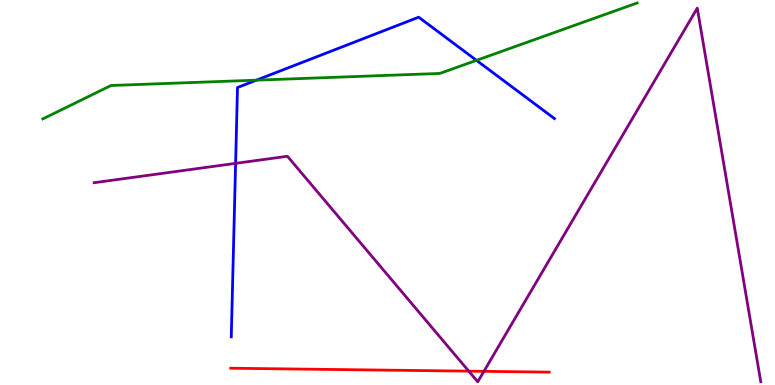[{'lines': ['blue', 'red'], 'intersections': []}, {'lines': ['green', 'red'], 'intersections': []}, {'lines': ['purple', 'red'], 'intersections': [{'x': 6.05, 'y': 0.36}, {'x': 6.24, 'y': 0.355}]}, {'lines': ['blue', 'green'], 'intersections': [{'x': 3.31, 'y': 7.92}, {'x': 6.15, 'y': 8.43}]}, {'lines': ['blue', 'purple'], 'intersections': [{'x': 3.04, 'y': 5.76}]}, {'lines': ['green', 'purple'], 'intersections': []}]